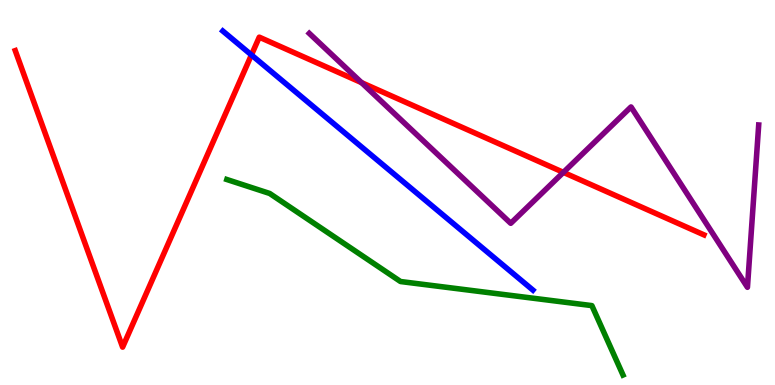[{'lines': ['blue', 'red'], 'intersections': [{'x': 3.24, 'y': 8.57}]}, {'lines': ['green', 'red'], 'intersections': []}, {'lines': ['purple', 'red'], 'intersections': [{'x': 4.66, 'y': 7.85}, {'x': 7.27, 'y': 5.52}]}, {'lines': ['blue', 'green'], 'intersections': []}, {'lines': ['blue', 'purple'], 'intersections': []}, {'lines': ['green', 'purple'], 'intersections': []}]